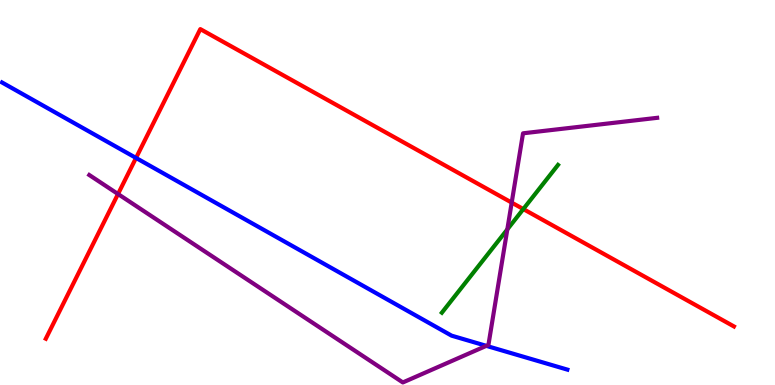[{'lines': ['blue', 'red'], 'intersections': [{'x': 1.76, 'y': 5.9}]}, {'lines': ['green', 'red'], 'intersections': [{'x': 6.75, 'y': 4.57}]}, {'lines': ['purple', 'red'], 'intersections': [{'x': 1.52, 'y': 4.96}, {'x': 6.6, 'y': 4.74}]}, {'lines': ['blue', 'green'], 'intersections': []}, {'lines': ['blue', 'purple'], 'intersections': [{'x': 6.28, 'y': 1.02}]}, {'lines': ['green', 'purple'], 'intersections': [{'x': 6.55, 'y': 4.04}]}]